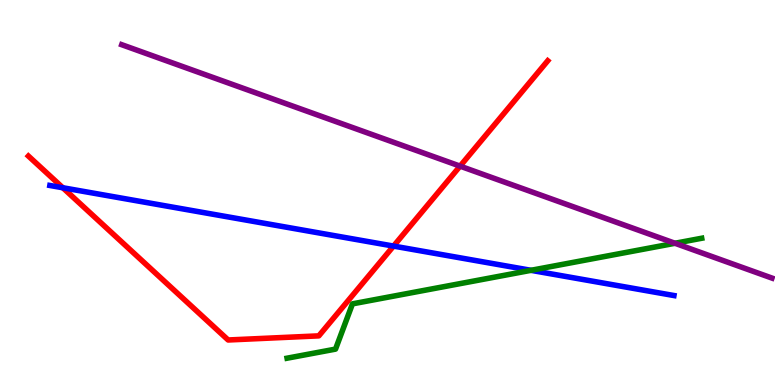[{'lines': ['blue', 'red'], 'intersections': [{'x': 0.811, 'y': 5.12}, {'x': 5.08, 'y': 3.61}]}, {'lines': ['green', 'red'], 'intersections': []}, {'lines': ['purple', 'red'], 'intersections': [{'x': 5.94, 'y': 5.68}]}, {'lines': ['blue', 'green'], 'intersections': [{'x': 6.85, 'y': 2.98}]}, {'lines': ['blue', 'purple'], 'intersections': []}, {'lines': ['green', 'purple'], 'intersections': [{'x': 8.71, 'y': 3.68}]}]